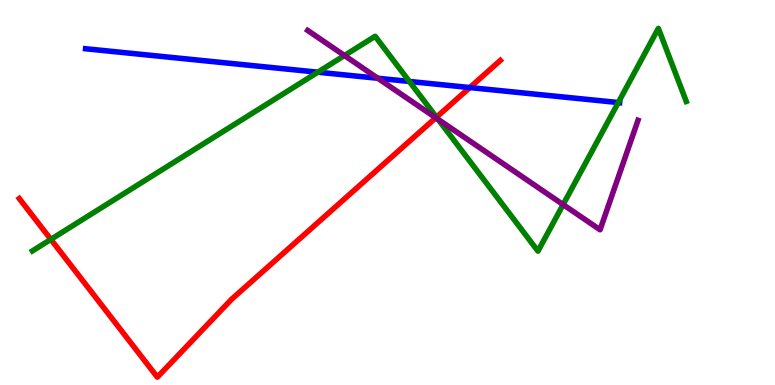[{'lines': ['blue', 'red'], 'intersections': [{'x': 6.06, 'y': 7.73}]}, {'lines': ['green', 'red'], 'intersections': [{'x': 0.656, 'y': 3.78}, {'x': 5.63, 'y': 6.96}]}, {'lines': ['purple', 'red'], 'intersections': [{'x': 5.62, 'y': 6.94}]}, {'lines': ['blue', 'green'], 'intersections': [{'x': 4.1, 'y': 8.12}, {'x': 5.28, 'y': 7.88}, {'x': 7.98, 'y': 7.34}]}, {'lines': ['blue', 'purple'], 'intersections': [{'x': 4.88, 'y': 7.97}]}, {'lines': ['green', 'purple'], 'intersections': [{'x': 4.44, 'y': 8.56}, {'x': 5.65, 'y': 6.9}, {'x': 7.27, 'y': 4.69}]}]